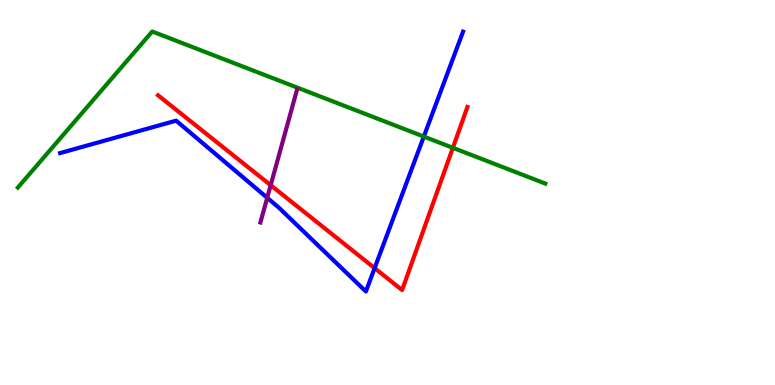[{'lines': ['blue', 'red'], 'intersections': [{'x': 4.83, 'y': 3.04}]}, {'lines': ['green', 'red'], 'intersections': [{'x': 5.84, 'y': 6.16}]}, {'lines': ['purple', 'red'], 'intersections': [{'x': 3.49, 'y': 5.19}]}, {'lines': ['blue', 'green'], 'intersections': [{'x': 5.47, 'y': 6.45}]}, {'lines': ['blue', 'purple'], 'intersections': [{'x': 3.45, 'y': 4.86}]}, {'lines': ['green', 'purple'], 'intersections': []}]